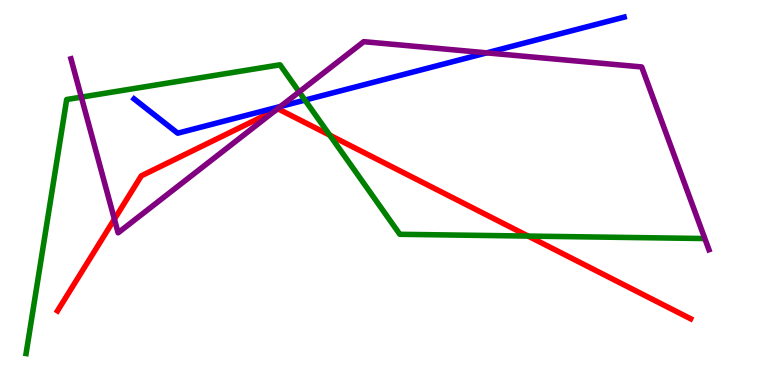[{'lines': ['blue', 'red'], 'intersections': []}, {'lines': ['green', 'red'], 'intersections': [{'x': 4.25, 'y': 6.49}, {'x': 6.81, 'y': 3.87}]}, {'lines': ['purple', 'red'], 'intersections': [{'x': 1.48, 'y': 4.31}, {'x': 3.56, 'y': 7.14}]}, {'lines': ['blue', 'green'], 'intersections': [{'x': 3.93, 'y': 7.4}]}, {'lines': ['blue', 'purple'], 'intersections': [{'x': 3.62, 'y': 7.23}, {'x': 6.28, 'y': 8.63}]}, {'lines': ['green', 'purple'], 'intersections': [{'x': 1.05, 'y': 7.48}, {'x': 3.86, 'y': 7.61}]}]